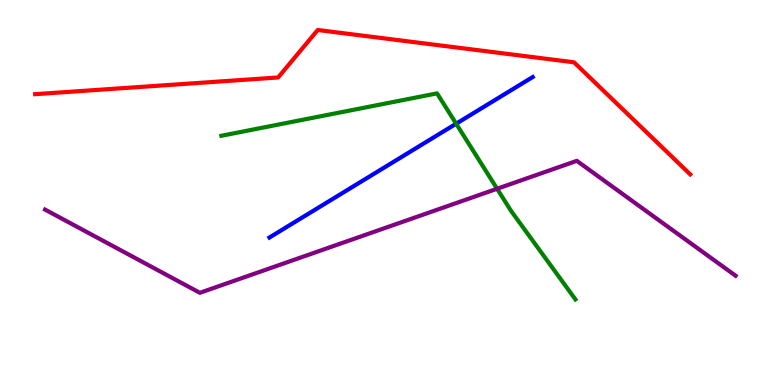[{'lines': ['blue', 'red'], 'intersections': []}, {'lines': ['green', 'red'], 'intersections': []}, {'lines': ['purple', 'red'], 'intersections': []}, {'lines': ['blue', 'green'], 'intersections': [{'x': 5.89, 'y': 6.79}]}, {'lines': ['blue', 'purple'], 'intersections': []}, {'lines': ['green', 'purple'], 'intersections': [{'x': 6.41, 'y': 5.1}]}]